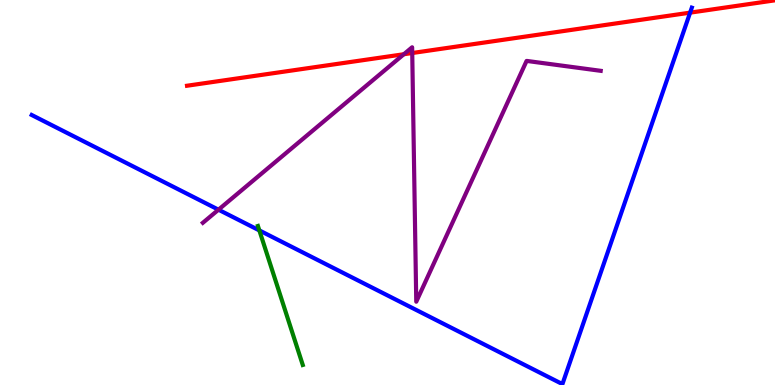[{'lines': ['blue', 'red'], 'intersections': [{'x': 8.9, 'y': 9.67}]}, {'lines': ['green', 'red'], 'intersections': []}, {'lines': ['purple', 'red'], 'intersections': [{'x': 5.21, 'y': 8.59}, {'x': 5.32, 'y': 8.62}]}, {'lines': ['blue', 'green'], 'intersections': [{'x': 3.35, 'y': 4.02}]}, {'lines': ['blue', 'purple'], 'intersections': [{'x': 2.82, 'y': 4.55}]}, {'lines': ['green', 'purple'], 'intersections': []}]